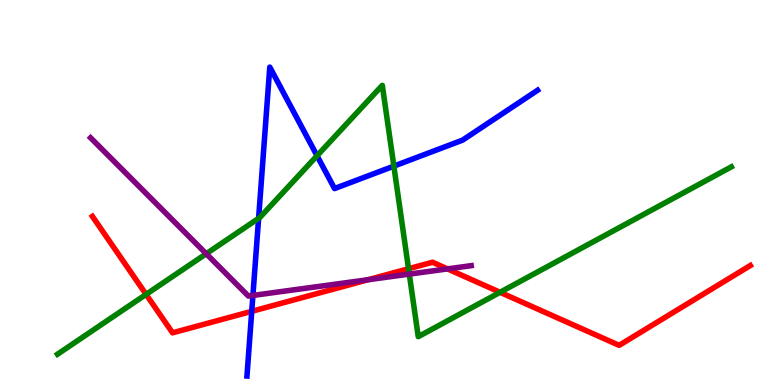[{'lines': ['blue', 'red'], 'intersections': [{'x': 3.25, 'y': 1.91}]}, {'lines': ['green', 'red'], 'intersections': [{'x': 1.88, 'y': 2.35}, {'x': 5.27, 'y': 3.02}, {'x': 6.45, 'y': 2.41}]}, {'lines': ['purple', 'red'], 'intersections': [{'x': 4.75, 'y': 2.73}, {'x': 5.77, 'y': 3.02}]}, {'lines': ['blue', 'green'], 'intersections': [{'x': 3.34, 'y': 4.33}, {'x': 4.09, 'y': 5.95}, {'x': 5.08, 'y': 5.68}]}, {'lines': ['blue', 'purple'], 'intersections': [{'x': 3.26, 'y': 2.33}]}, {'lines': ['green', 'purple'], 'intersections': [{'x': 2.66, 'y': 3.41}, {'x': 5.28, 'y': 2.88}]}]